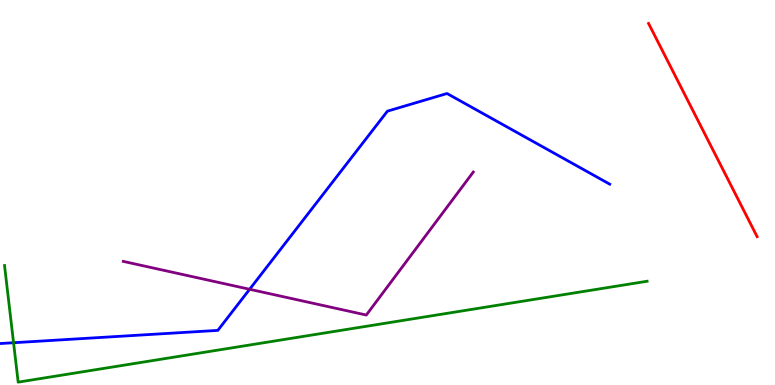[{'lines': ['blue', 'red'], 'intersections': []}, {'lines': ['green', 'red'], 'intersections': []}, {'lines': ['purple', 'red'], 'intersections': []}, {'lines': ['blue', 'green'], 'intersections': [{'x': 0.175, 'y': 1.1}]}, {'lines': ['blue', 'purple'], 'intersections': [{'x': 3.22, 'y': 2.49}]}, {'lines': ['green', 'purple'], 'intersections': []}]